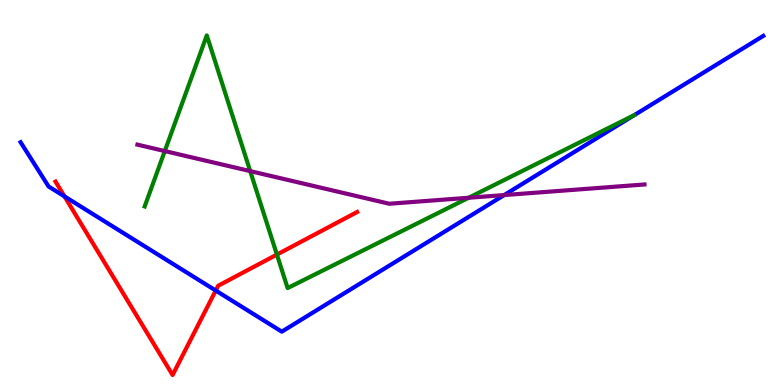[{'lines': ['blue', 'red'], 'intersections': [{'x': 0.832, 'y': 4.9}, {'x': 2.78, 'y': 2.45}]}, {'lines': ['green', 'red'], 'intersections': [{'x': 3.57, 'y': 3.39}]}, {'lines': ['purple', 'red'], 'intersections': []}, {'lines': ['blue', 'green'], 'intersections': []}, {'lines': ['blue', 'purple'], 'intersections': [{'x': 6.51, 'y': 4.93}]}, {'lines': ['green', 'purple'], 'intersections': [{'x': 2.13, 'y': 6.08}, {'x': 3.23, 'y': 5.56}, {'x': 6.05, 'y': 4.86}]}]